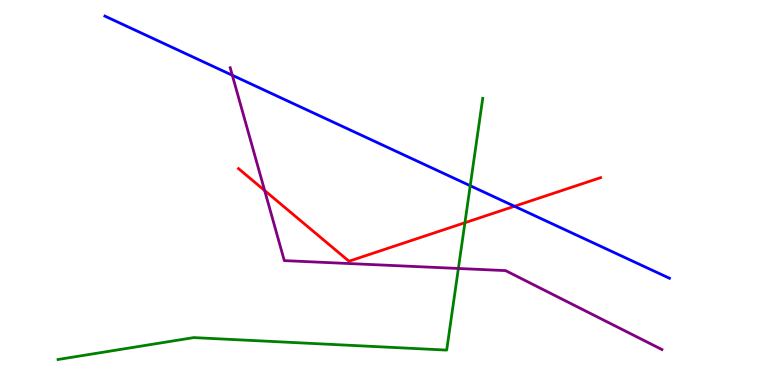[{'lines': ['blue', 'red'], 'intersections': [{'x': 6.64, 'y': 4.64}]}, {'lines': ['green', 'red'], 'intersections': [{'x': 6.0, 'y': 4.22}]}, {'lines': ['purple', 'red'], 'intersections': [{'x': 3.41, 'y': 5.05}]}, {'lines': ['blue', 'green'], 'intersections': [{'x': 6.07, 'y': 5.18}]}, {'lines': ['blue', 'purple'], 'intersections': [{'x': 3.0, 'y': 8.04}]}, {'lines': ['green', 'purple'], 'intersections': [{'x': 5.91, 'y': 3.03}]}]